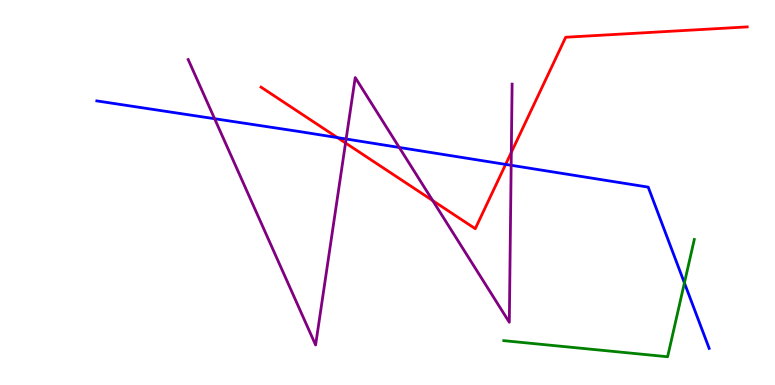[{'lines': ['blue', 'red'], 'intersections': [{'x': 4.35, 'y': 6.43}, {'x': 6.52, 'y': 5.73}]}, {'lines': ['green', 'red'], 'intersections': []}, {'lines': ['purple', 'red'], 'intersections': [{'x': 4.46, 'y': 6.29}, {'x': 5.58, 'y': 4.79}, {'x': 6.6, 'y': 6.04}]}, {'lines': ['blue', 'green'], 'intersections': [{'x': 8.83, 'y': 2.65}]}, {'lines': ['blue', 'purple'], 'intersections': [{'x': 2.77, 'y': 6.92}, {'x': 4.47, 'y': 6.39}, {'x': 5.15, 'y': 6.17}, {'x': 6.6, 'y': 5.71}]}, {'lines': ['green', 'purple'], 'intersections': []}]